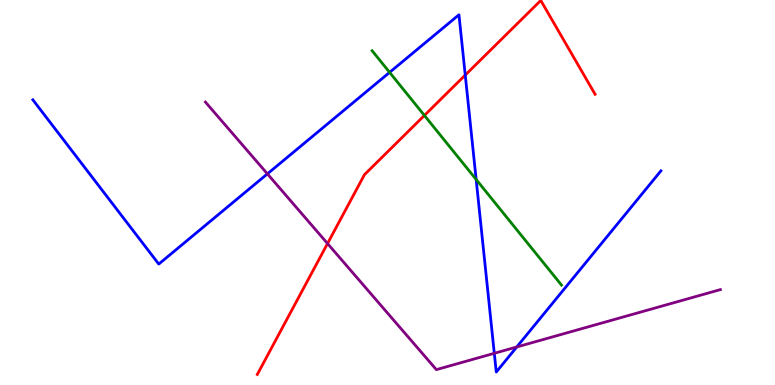[{'lines': ['blue', 'red'], 'intersections': [{'x': 6.0, 'y': 8.05}]}, {'lines': ['green', 'red'], 'intersections': [{'x': 5.48, 'y': 7.0}]}, {'lines': ['purple', 'red'], 'intersections': [{'x': 4.23, 'y': 3.67}]}, {'lines': ['blue', 'green'], 'intersections': [{'x': 5.03, 'y': 8.12}, {'x': 6.14, 'y': 5.34}]}, {'lines': ['blue', 'purple'], 'intersections': [{'x': 3.45, 'y': 5.48}, {'x': 6.38, 'y': 0.823}, {'x': 6.67, 'y': 0.988}]}, {'lines': ['green', 'purple'], 'intersections': []}]